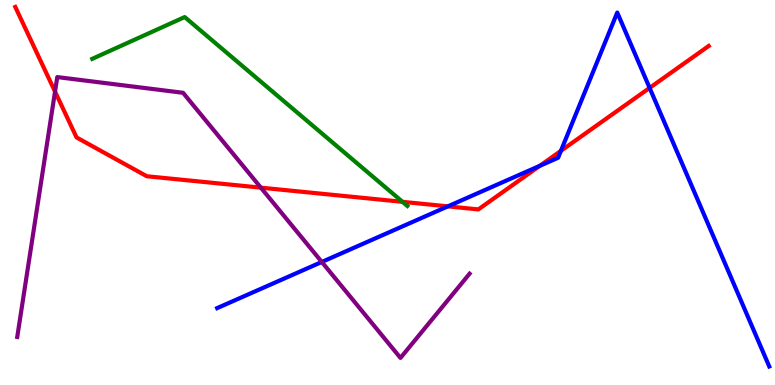[{'lines': ['blue', 'red'], 'intersections': [{'x': 5.78, 'y': 4.64}, {'x': 6.96, 'y': 5.69}, {'x': 7.24, 'y': 6.08}, {'x': 8.38, 'y': 7.72}]}, {'lines': ['green', 'red'], 'intersections': [{'x': 5.19, 'y': 4.76}]}, {'lines': ['purple', 'red'], 'intersections': [{'x': 0.71, 'y': 7.62}, {'x': 3.37, 'y': 5.13}]}, {'lines': ['blue', 'green'], 'intersections': []}, {'lines': ['blue', 'purple'], 'intersections': [{'x': 4.15, 'y': 3.2}]}, {'lines': ['green', 'purple'], 'intersections': []}]